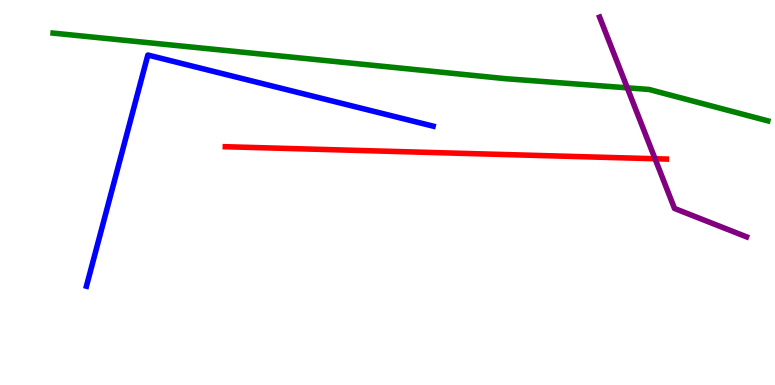[{'lines': ['blue', 'red'], 'intersections': []}, {'lines': ['green', 'red'], 'intersections': []}, {'lines': ['purple', 'red'], 'intersections': [{'x': 8.45, 'y': 5.88}]}, {'lines': ['blue', 'green'], 'intersections': []}, {'lines': ['blue', 'purple'], 'intersections': []}, {'lines': ['green', 'purple'], 'intersections': [{'x': 8.09, 'y': 7.72}]}]